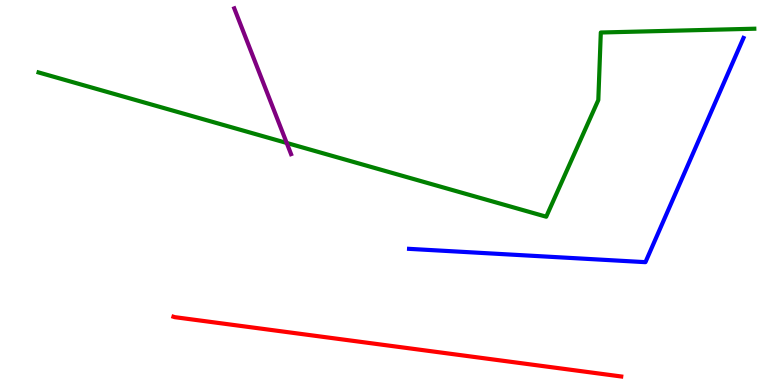[{'lines': ['blue', 'red'], 'intersections': []}, {'lines': ['green', 'red'], 'intersections': []}, {'lines': ['purple', 'red'], 'intersections': []}, {'lines': ['blue', 'green'], 'intersections': []}, {'lines': ['blue', 'purple'], 'intersections': []}, {'lines': ['green', 'purple'], 'intersections': [{'x': 3.7, 'y': 6.29}]}]